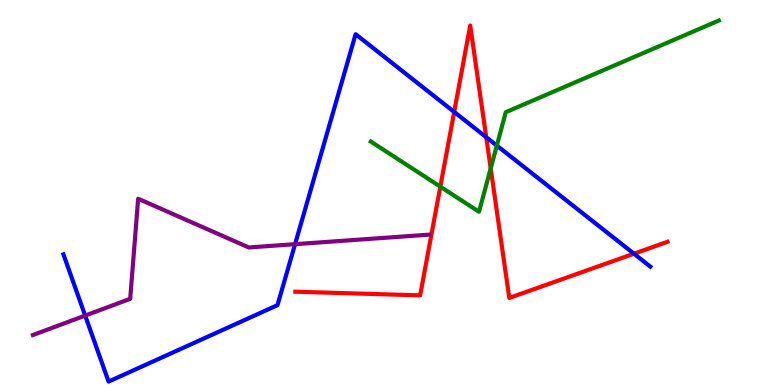[{'lines': ['blue', 'red'], 'intersections': [{'x': 5.86, 'y': 7.09}, {'x': 6.27, 'y': 6.44}, {'x': 8.18, 'y': 3.41}]}, {'lines': ['green', 'red'], 'intersections': [{'x': 5.68, 'y': 5.15}, {'x': 6.33, 'y': 5.63}]}, {'lines': ['purple', 'red'], 'intersections': []}, {'lines': ['blue', 'green'], 'intersections': [{'x': 6.41, 'y': 6.22}]}, {'lines': ['blue', 'purple'], 'intersections': [{'x': 1.1, 'y': 1.8}, {'x': 3.81, 'y': 3.66}]}, {'lines': ['green', 'purple'], 'intersections': []}]